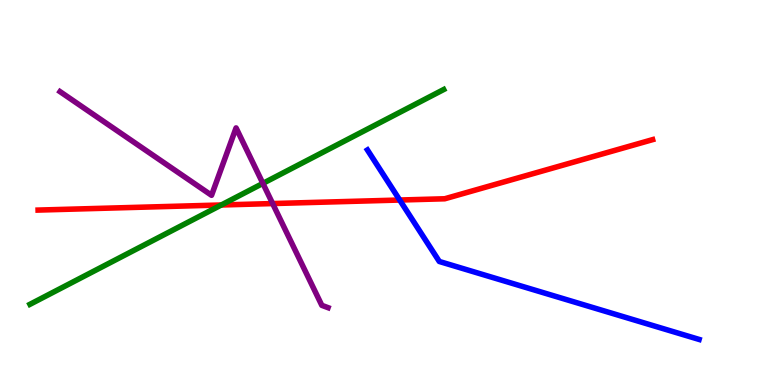[{'lines': ['blue', 'red'], 'intersections': [{'x': 5.16, 'y': 4.8}]}, {'lines': ['green', 'red'], 'intersections': [{'x': 2.86, 'y': 4.68}]}, {'lines': ['purple', 'red'], 'intersections': [{'x': 3.52, 'y': 4.71}]}, {'lines': ['blue', 'green'], 'intersections': []}, {'lines': ['blue', 'purple'], 'intersections': []}, {'lines': ['green', 'purple'], 'intersections': [{'x': 3.39, 'y': 5.24}]}]